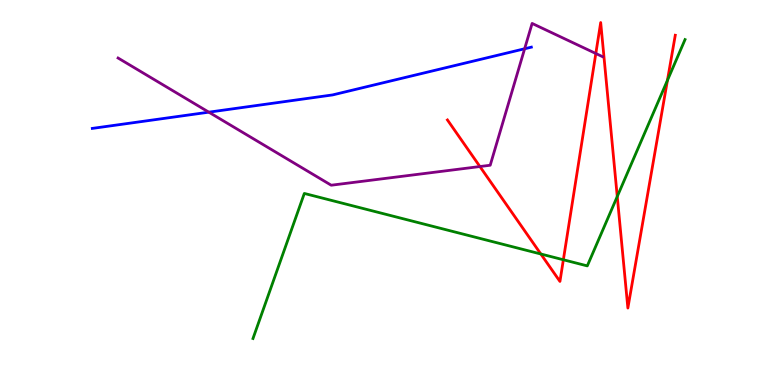[{'lines': ['blue', 'red'], 'intersections': []}, {'lines': ['green', 'red'], 'intersections': [{'x': 6.98, 'y': 3.4}, {'x': 7.27, 'y': 3.25}, {'x': 7.96, 'y': 4.9}, {'x': 8.61, 'y': 7.91}]}, {'lines': ['purple', 'red'], 'intersections': [{'x': 6.19, 'y': 5.67}, {'x': 7.69, 'y': 8.61}]}, {'lines': ['blue', 'green'], 'intersections': []}, {'lines': ['blue', 'purple'], 'intersections': [{'x': 2.69, 'y': 7.09}, {'x': 6.77, 'y': 8.73}]}, {'lines': ['green', 'purple'], 'intersections': []}]